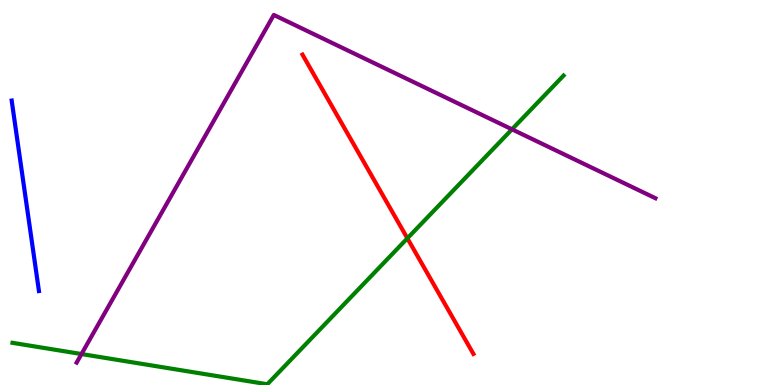[{'lines': ['blue', 'red'], 'intersections': []}, {'lines': ['green', 'red'], 'intersections': [{'x': 5.26, 'y': 3.81}]}, {'lines': ['purple', 'red'], 'intersections': []}, {'lines': ['blue', 'green'], 'intersections': []}, {'lines': ['blue', 'purple'], 'intersections': []}, {'lines': ['green', 'purple'], 'intersections': [{'x': 1.05, 'y': 0.804}, {'x': 6.61, 'y': 6.64}]}]